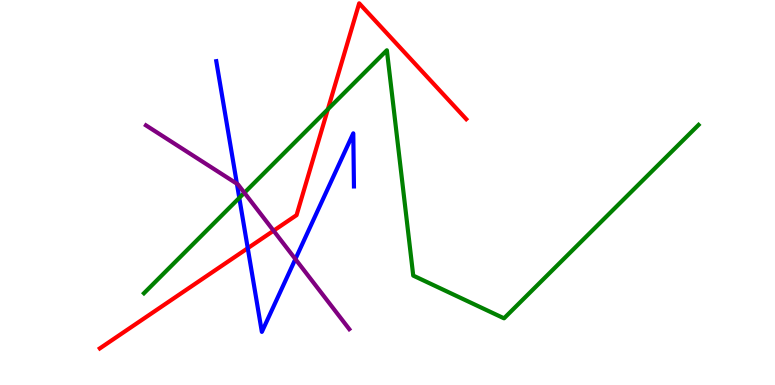[{'lines': ['blue', 'red'], 'intersections': [{'x': 3.2, 'y': 3.55}]}, {'lines': ['green', 'red'], 'intersections': [{'x': 4.23, 'y': 7.16}]}, {'lines': ['purple', 'red'], 'intersections': [{'x': 3.53, 'y': 4.01}]}, {'lines': ['blue', 'green'], 'intersections': [{'x': 3.09, 'y': 4.86}]}, {'lines': ['blue', 'purple'], 'intersections': [{'x': 3.06, 'y': 5.23}, {'x': 3.81, 'y': 3.27}]}, {'lines': ['green', 'purple'], 'intersections': [{'x': 3.15, 'y': 4.99}]}]